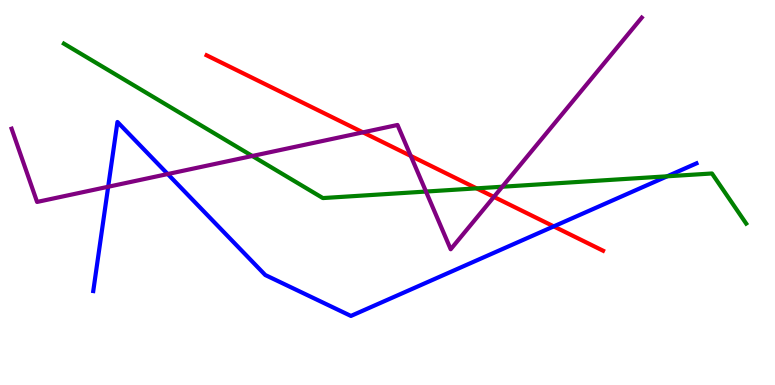[{'lines': ['blue', 'red'], 'intersections': [{'x': 7.14, 'y': 4.12}]}, {'lines': ['green', 'red'], 'intersections': [{'x': 6.15, 'y': 5.11}]}, {'lines': ['purple', 'red'], 'intersections': [{'x': 4.68, 'y': 6.56}, {'x': 5.3, 'y': 5.95}, {'x': 6.37, 'y': 4.89}]}, {'lines': ['blue', 'green'], 'intersections': [{'x': 8.61, 'y': 5.42}]}, {'lines': ['blue', 'purple'], 'intersections': [{'x': 1.4, 'y': 5.15}, {'x': 2.16, 'y': 5.48}]}, {'lines': ['green', 'purple'], 'intersections': [{'x': 3.26, 'y': 5.95}, {'x': 5.5, 'y': 5.02}, {'x': 6.48, 'y': 5.15}]}]